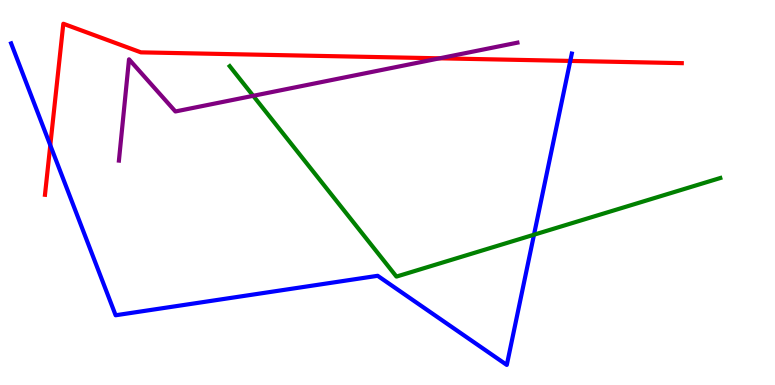[{'lines': ['blue', 'red'], 'intersections': [{'x': 0.649, 'y': 6.23}, {'x': 7.36, 'y': 8.42}]}, {'lines': ['green', 'red'], 'intersections': []}, {'lines': ['purple', 'red'], 'intersections': [{'x': 5.67, 'y': 8.49}]}, {'lines': ['blue', 'green'], 'intersections': [{'x': 6.89, 'y': 3.9}]}, {'lines': ['blue', 'purple'], 'intersections': []}, {'lines': ['green', 'purple'], 'intersections': [{'x': 3.27, 'y': 7.51}]}]